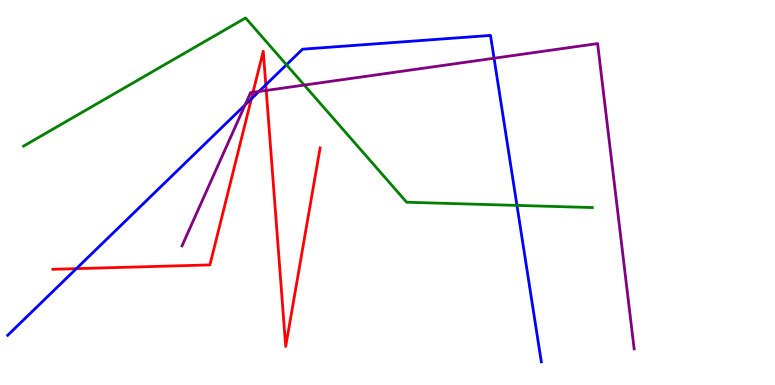[{'lines': ['blue', 'red'], 'intersections': [{'x': 0.985, 'y': 3.02}, {'x': 3.24, 'y': 7.43}, {'x': 3.43, 'y': 7.8}]}, {'lines': ['green', 'red'], 'intersections': []}, {'lines': ['purple', 'red'], 'intersections': [{'x': 3.26, 'y': 7.6}, {'x': 3.44, 'y': 7.65}]}, {'lines': ['blue', 'green'], 'intersections': [{'x': 3.7, 'y': 8.32}, {'x': 6.67, 'y': 4.66}]}, {'lines': ['blue', 'purple'], 'intersections': [{'x': 3.16, 'y': 7.27}, {'x': 3.34, 'y': 7.62}, {'x': 6.37, 'y': 8.49}]}, {'lines': ['green', 'purple'], 'intersections': [{'x': 3.93, 'y': 7.79}]}]